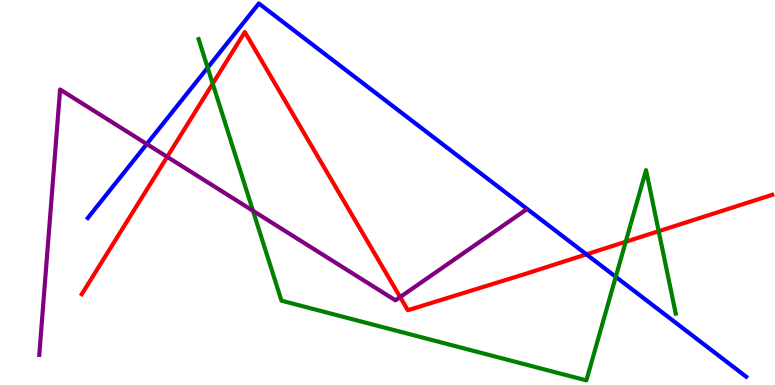[{'lines': ['blue', 'red'], 'intersections': [{'x': 7.57, 'y': 3.39}]}, {'lines': ['green', 'red'], 'intersections': [{'x': 2.74, 'y': 7.83}, {'x': 8.07, 'y': 3.72}, {'x': 8.5, 'y': 4.0}]}, {'lines': ['purple', 'red'], 'intersections': [{'x': 2.16, 'y': 5.93}, {'x': 5.16, 'y': 2.28}]}, {'lines': ['blue', 'green'], 'intersections': [{'x': 2.68, 'y': 8.24}, {'x': 7.95, 'y': 2.81}]}, {'lines': ['blue', 'purple'], 'intersections': [{'x': 1.89, 'y': 6.26}]}, {'lines': ['green', 'purple'], 'intersections': [{'x': 3.26, 'y': 4.52}]}]